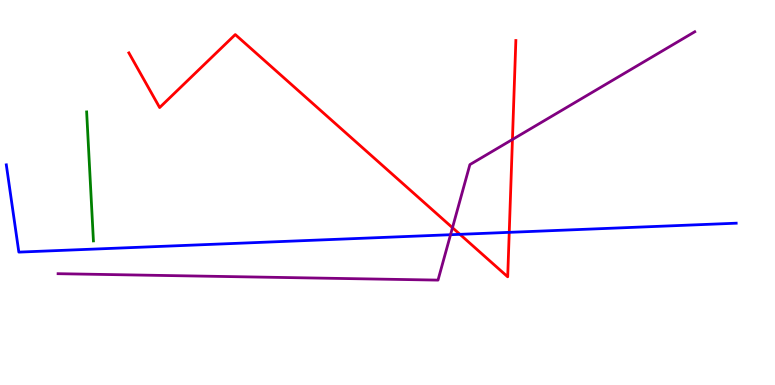[{'lines': ['blue', 'red'], 'intersections': [{'x': 5.93, 'y': 3.91}, {'x': 6.57, 'y': 3.97}]}, {'lines': ['green', 'red'], 'intersections': []}, {'lines': ['purple', 'red'], 'intersections': [{'x': 5.84, 'y': 4.09}, {'x': 6.61, 'y': 6.38}]}, {'lines': ['blue', 'green'], 'intersections': []}, {'lines': ['blue', 'purple'], 'intersections': [{'x': 5.81, 'y': 3.9}]}, {'lines': ['green', 'purple'], 'intersections': []}]